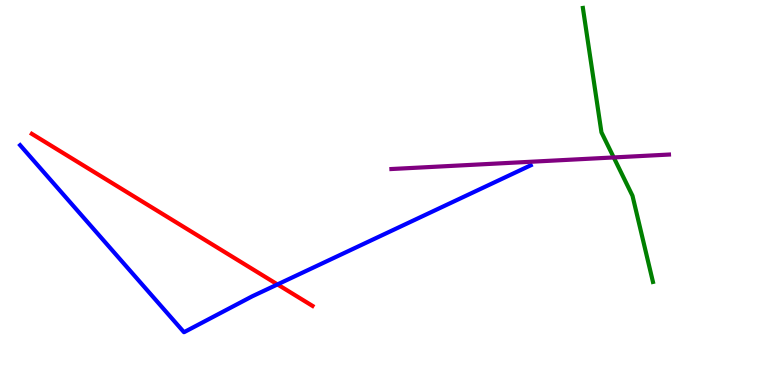[{'lines': ['blue', 'red'], 'intersections': [{'x': 3.58, 'y': 2.61}]}, {'lines': ['green', 'red'], 'intersections': []}, {'lines': ['purple', 'red'], 'intersections': []}, {'lines': ['blue', 'green'], 'intersections': []}, {'lines': ['blue', 'purple'], 'intersections': []}, {'lines': ['green', 'purple'], 'intersections': [{'x': 7.92, 'y': 5.91}]}]